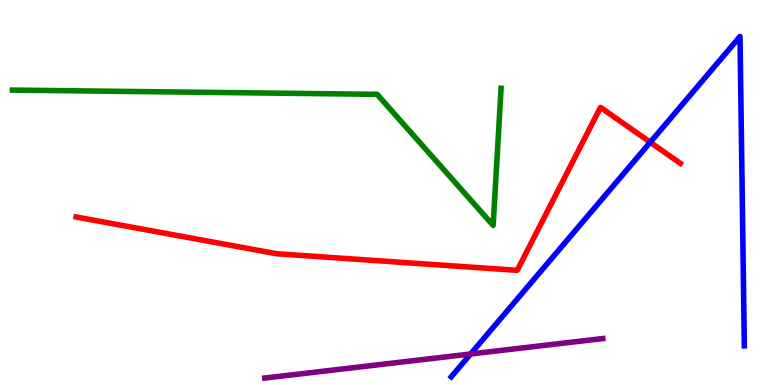[{'lines': ['blue', 'red'], 'intersections': [{'x': 8.39, 'y': 6.3}]}, {'lines': ['green', 'red'], 'intersections': []}, {'lines': ['purple', 'red'], 'intersections': []}, {'lines': ['blue', 'green'], 'intersections': []}, {'lines': ['blue', 'purple'], 'intersections': [{'x': 6.07, 'y': 0.805}]}, {'lines': ['green', 'purple'], 'intersections': []}]